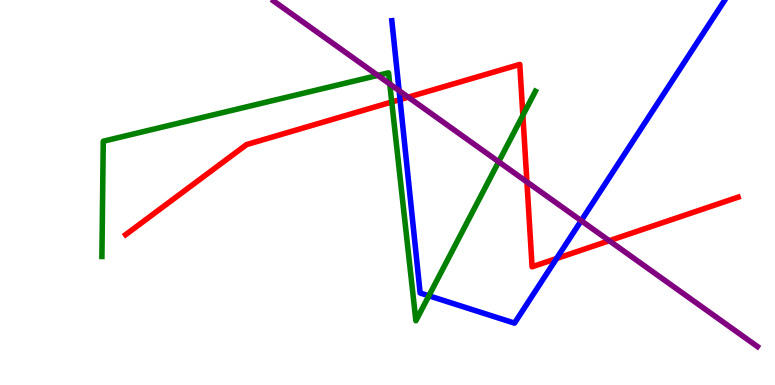[{'lines': ['blue', 'red'], 'intersections': [{'x': 5.16, 'y': 7.41}, {'x': 7.18, 'y': 3.28}]}, {'lines': ['green', 'red'], 'intersections': [{'x': 5.05, 'y': 7.35}, {'x': 6.75, 'y': 7.0}]}, {'lines': ['purple', 'red'], 'intersections': [{'x': 5.27, 'y': 7.48}, {'x': 6.8, 'y': 5.27}, {'x': 7.86, 'y': 3.75}]}, {'lines': ['blue', 'green'], 'intersections': [{'x': 5.53, 'y': 2.32}]}, {'lines': ['blue', 'purple'], 'intersections': [{'x': 5.15, 'y': 7.65}, {'x': 7.5, 'y': 4.27}]}, {'lines': ['green', 'purple'], 'intersections': [{'x': 4.87, 'y': 8.04}, {'x': 5.03, 'y': 7.82}, {'x': 6.43, 'y': 5.8}]}]